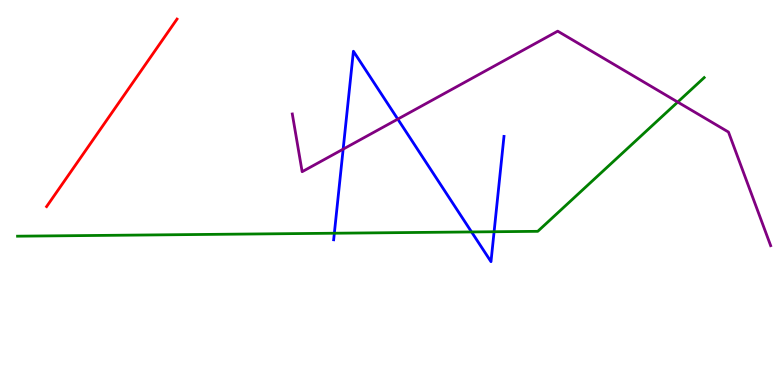[{'lines': ['blue', 'red'], 'intersections': []}, {'lines': ['green', 'red'], 'intersections': []}, {'lines': ['purple', 'red'], 'intersections': []}, {'lines': ['blue', 'green'], 'intersections': [{'x': 4.31, 'y': 3.94}, {'x': 6.08, 'y': 3.98}, {'x': 6.38, 'y': 3.98}]}, {'lines': ['blue', 'purple'], 'intersections': [{'x': 4.43, 'y': 6.13}, {'x': 5.13, 'y': 6.91}]}, {'lines': ['green', 'purple'], 'intersections': [{'x': 8.74, 'y': 7.35}]}]